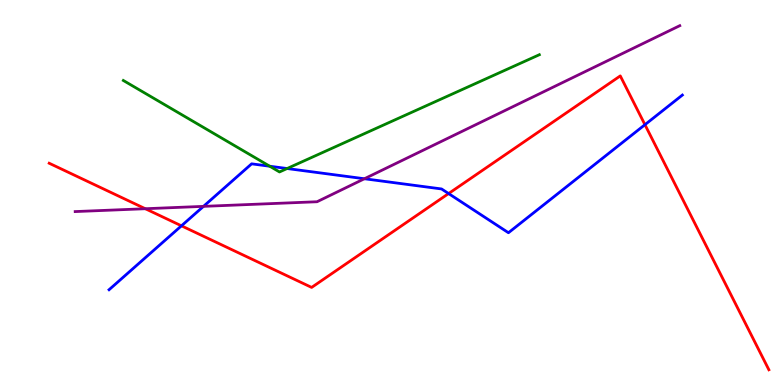[{'lines': ['blue', 'red'], 'intersections': [{'x': 2.34, 'y': 4.13}, {'x': 5.79, 'y': 4.97}, {'x': 8.32, 'y': 6.76}]}, {'lines': ['green', 'red'], 'intersections': []}, {'lines': ['purple', 'red'], 'intersections': [{'x': 1.88, 'y': 4.58}]}, {'lines': ['blue', 'green'], 'intersections': [{'x': 3.48, 'y': 5.68}, {'x': 3.7, 'y': 5.62}]}, {'lines': ['blue', 'purple'], 'intersections': [{'x': 2.63, 'y': 4.64}, {'x': 4.7, 'y': 5.36}]}, {'lines': ['green', 'purple'], 'intersections': []}]